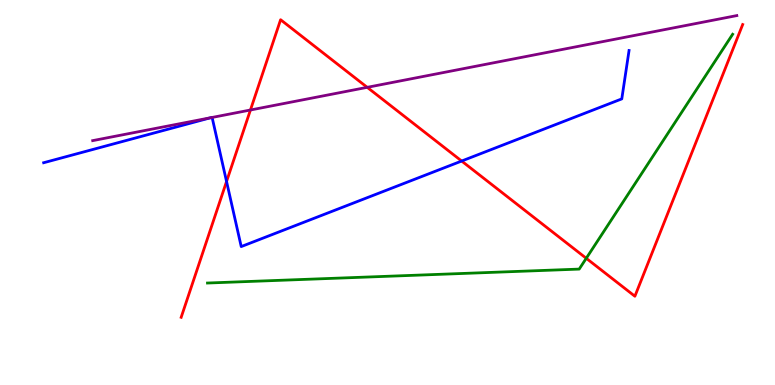[{'lines': ['blue', 'red'], 'intersections': [{'x': 2.92, 'y': 5.29}, {'x': 5.96, 'y': 5.82}]}, {'lines': ['green', 'red'], 'intersections': [{'x': 7.56, 'y': 3.29}]}, {'lines': ['purple', 'red'], 'intersections': [{'x': 3.23, 'y': 7.14}, {'x': 4.74, 'y': 7.73}]}, {'lines': ['blue', 'green'], 'intersections': []}, {'lines': ['blue', 'purple'], 'intersections': [{'x': 2.72, 'y': 6.94}, {'x': 2.74, 'y': 6.95}]}, {'lines': ['green', 'purple'], 'intersections': []}]